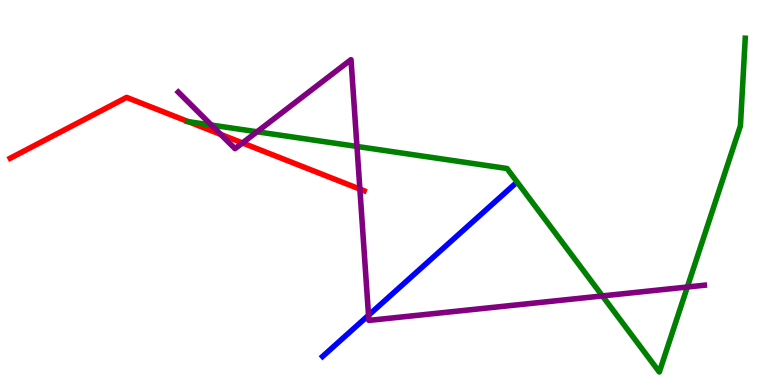[{'lines': ['blue', 'red'], 'intersections': []}, {'lines': ['green', 'red'], 'intersections': [{'x': 2.43, 'y': 6.84}]}, {'lines': ['purple', 'red'], 'intersections': [{'x': 2.85, 'y': 6.51}, {'x': 3.13, 'y': 6.29}, {'x': 4.64, 'y': 5.09}]}, {'lines': ['blue', 'green'], 'intersections': []}, {'lines': ['blue', 'purple'], 'intersections': [{'x': 4.76, 'y': 1.81}]}, {'lines': ['green', 'purple'], 'intersections': [{'x': 2.73, 'y': 6.75}, {'x': 3.32, 'y': 6.58}, {'x': 4.61, 'y': 6.2}, {'x': 7.77, 'y': 2.31}, {'x': 8.87, 'y': 2.55}]}]